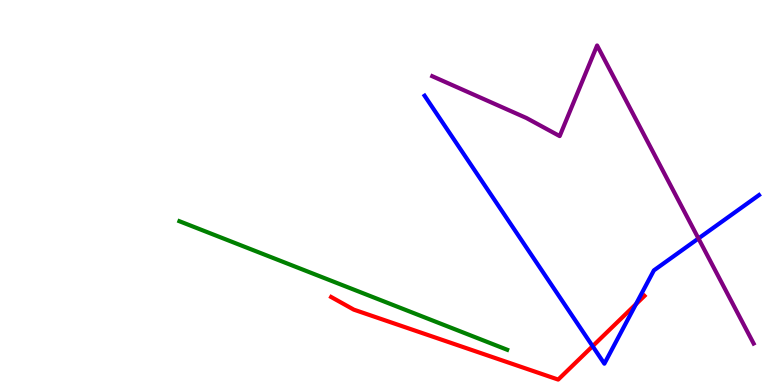[{'lines': ['blue', 'red'], 'intersections': [{'x': 7.65, 'y': 1.01}, {'x': 8.21, 'y': 2.1}]}, {'lines': ['green', 'red'], 'intersections': []}, {'lines': ['purple', 'red'], 'intersections': []}, {'lines': ['blue', 'green'], 'intersections': []}, {'lines': ['blue', 'purple'], 'intersections': [{'x': 9.01, 'y': 3.81}]}, {'lines': ['green', 'purple'], 'intersections': []}]